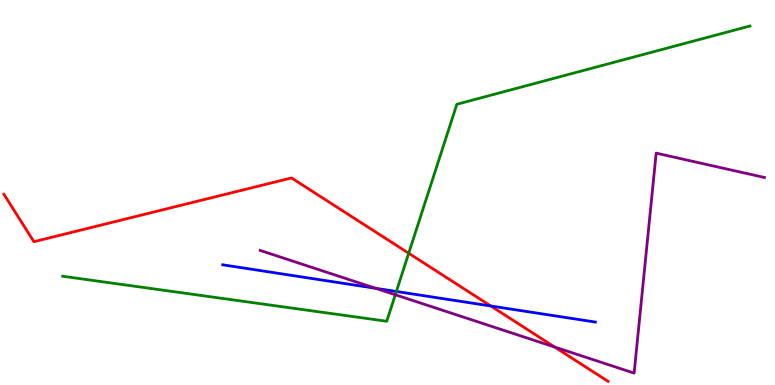[{'lines': ['blue', 'red'], 'intersections': [{'x': 6.33, 'y': 2.05}]}, {'lines': ['green', 'red'], 'intersections': [{'x': 5.27, 'y': 3.42}]}, {'lines': ['purple', 'red'], 'intersections': [{'x': 7.16, 'y': 0.986}]}, {'lines': ['blue', 'green'], 'intersections': [{'x': 5.11, 'y': 2.43}]}, {'lines': ['blue', 'purple'], 'intersections': [{'x': 4.85, 'y': 2.51}]}, {'lines': ['green', 'purple'], 'intersections': [{'x': 5.1, 'y': 2.34}]}]